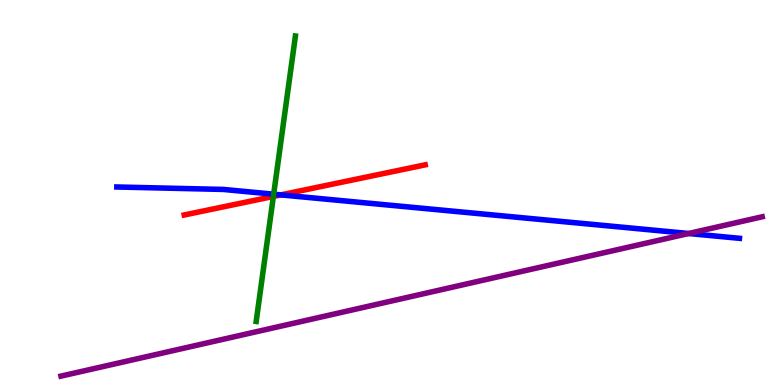[{'lines': ['blue', 'red'], 'intersections': [{'x': 3.62, 'y': 4.94}]}, {'lines': ['green', 'red'], 'intersections': [{'x': 3.53, 'y': 4.9}]}, {'lines': ['purple', 'red'], 'intersections': []}, {'lines': ['blue', 'green'], 'intersections': [{'x': 3.53, 'y': 4.96}]}, {'lines': ['blue', 'purple'], 'intersections': [{'x': 8.89, 'y': 3.94}]}, {'lines': ['green', 'purple'], 'intersections': []}]